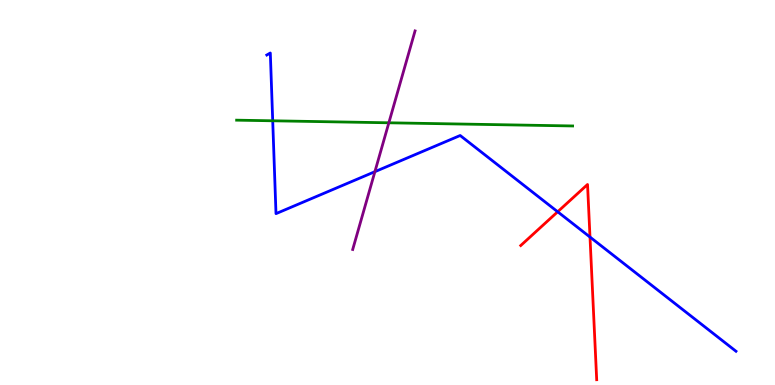[{'lines': ['blue', 'red'], 'intersections': [{'x': 7.2, 'y': 4.5}, {'x': 7.61, 'y': 3.84}]}, {'lines': ['green', 'red'], 'intersections': []}, {'lines': ['purple', 'red'], 'intersections': []}, {'lines': ['blue', 'green'], 'intersections': [{'x': 3.52, 'y': 6.86}]}, {'lines': ['blue', 'purple'], 'intersections': [{'x': 4.84, 'y': 5.54}]}, {'lines': ['green', 'purple'], 'intersections': [{'x': 5.02, 'y': 6.81}]}]